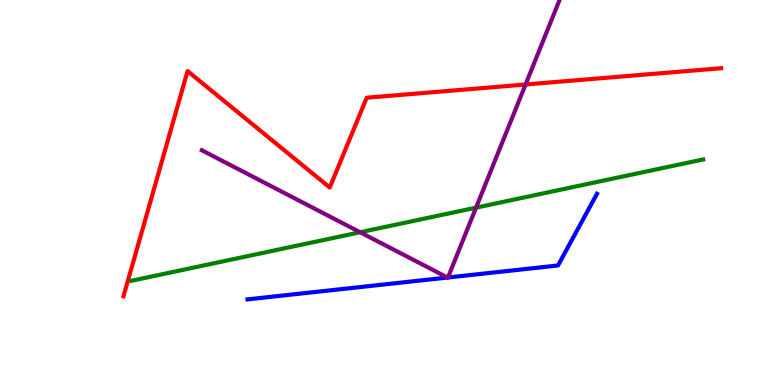[{'lines': ['blue', 'red'], 'intersections': []}, {'lines': ['green', 'red'], 'intersections': []}, {'lines': ['purple', 'red'], 'intersections': [{'x': 6.78, 'y': 7.81}]}, {'lines': ['blue', 'green'], 'intersections': []}, {'lines': ['blue', 'purple'], 'intersections': [{'x': 5.77, 'y': 2.79}, {'x': 5.78, 'y': 2.79}]}, {'lines': ['green', 'purple'], 'intersections': [{'x': 4.65, 'y': 3.97}, {'x': 6.14, 'y': 4.61}]}]